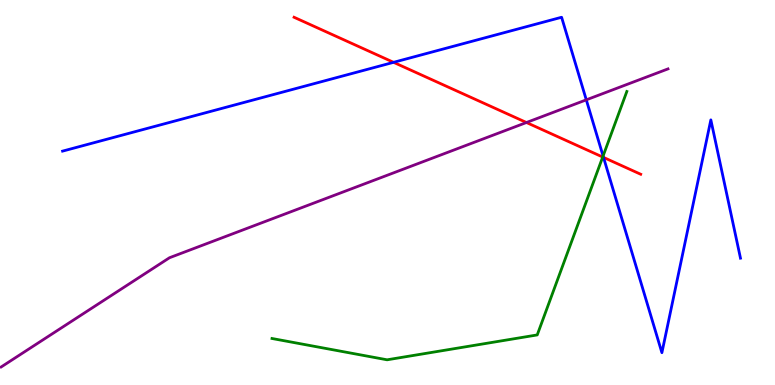[{'lines': ['blue', 'red'], 'intersections': [{'x': 5.08, 'y': 8.38}, {'x': 7.79, 'y': 5.91}]}, {'lines': ['green', 'red'], 'intersections': [{'x': 7.78, 'y': 5.92}]}, {'lines': ['purple', 'red'], 'intersections': [{'x': 6.79, 'y': 6.82}]}, {'lines': ['blue', 'green'], 'intersections': [{'x': 7.78, 'y': 5.95}]}, {'lines': ['blue', 'purple'], 'intersections': [{'x': 7.57, 'y': 7.41}]}, {'lines': ['green', 'purple'], 'intersections': []}]